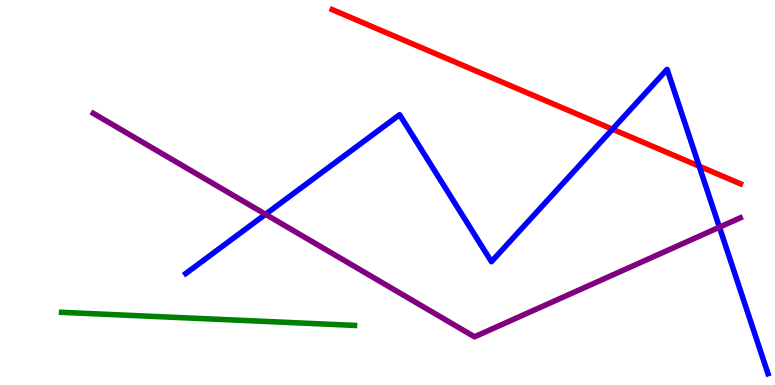[{'lines': ['blue', 'red'], 'intersections': [{'x': 7.9, 'y': 6.64}, {'x': 9.02, 'y': 5.68}]}, {'lines': ['green', 'red'], 'intersections': []}, {'lines': ['purple', 'red'], 'intersections': []}, {'lines': ['blue', 'green'], 'intersections': []}, {'lines': ['blue', 'purple'], 'intersections': [{'x': 3.43, 'y': 4.43}, {'x': 9.28, 'y': 4.1}]}, {'lines': ['green', 'purple'], 'intersections': []}]